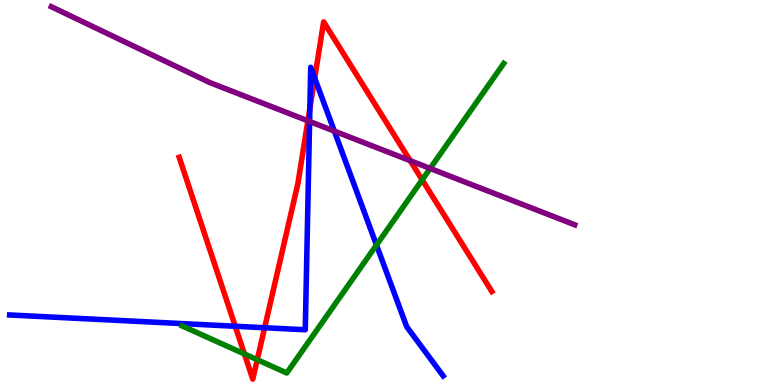[{'lines': ['blue', 'red'], 'intersections': [{'x': 3.04, 'y': 1.53}, {'x': 3.41, 'y': 1.49}, {'x': 4.0, 'y': 7.18}, {'x': 4.06, 'y': 7.97}]}, {'lines': ['green', 'red'], 'intersections': [{'x': 3.15, 'y': 0.807}, {'x': 3.32, 'y': 0.657}, {'x': 5.45, 'y': 5.33}]}, {'lines': ['purple', 'red'], 'intersections': [{'x': 3.97, 'y': 6.86}, {'x': 5.29, 'y': 5.83}]}, {'lines': ['blue', 'green'], 'intersections': [{'x': 4.86, 'y': 3.64}]}, {'lines': ['blue', 'purple'], 'intersections': [{'x': 3.99, 'y': 6.85}, {'x': 4.31, 'y': 6.59}]}, {'lines': ['green', 'purple'], 'intersections': [{'x': 5.55, 'y': 5.62}]}]